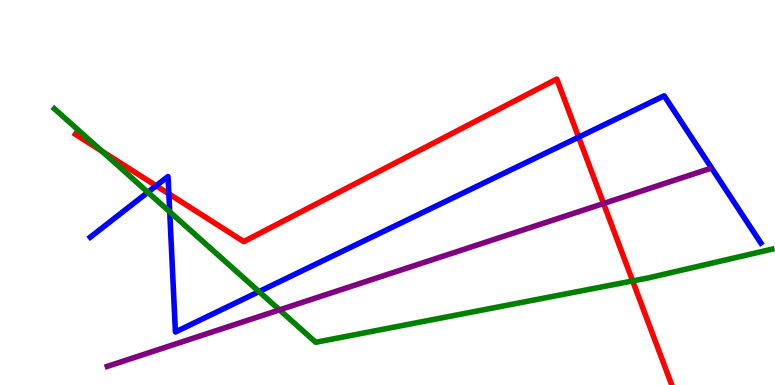[{'lines': ['blue', 'red'], 'intersections': [{'x': 2.02, 'y': 5.18}, {'x': 2.18, 'y': 4.97}, {'x': 7.47, 'y': 6.44}]}, {'lines': ['green', 'red'], 'intersections': [{'x': 1.31, 'y': 6.07}, {'x': 8.16, 'y': 2.7}]}, {'lines': ['purple', 'red'], 'intersections': [{'x': 7.79, 'y': 4.71}]}, {'lines': ['blue', 'green'], 'intersections': [{'x': 1.91, 'y': 5.01}, {'x': 2.19, 'y': 4.5}, {'x': 3.34, 'y': 2.43}]}, {'lines': ['blue', 'purple'], 'intersections': []}, {'lines': ['green', 'purple'], 'intersections': [{'x': 3.61, 'y': 1.95}]}]